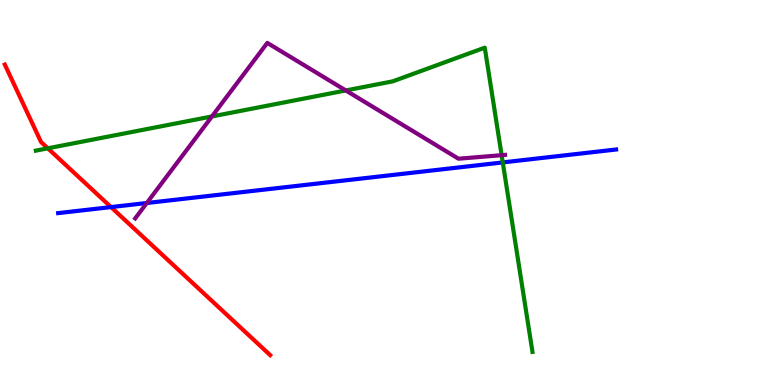[{'lines': ['blue', 'red'], 'intersections': [{'x': 1.43, 'y': 4.62}]}, {'lines': ['green', 'red'], 'intersections': [{'x': 0.617, 'y': 6.15}]}, {'lines': ['purple', 'red'], 'intersections': []}, {'lines': ['blue', 'green'], 'intersections': [{'x': 6.49, 'y': 5.78}]}, {'lines': ['blue', 'purple'], 'intersections': [{'x': 1.89, 'y': 4.73}]}, {'lines': ['green', 'purple'], 'intersections': [{'x': 2.73, 'y': 6.98}, {'x': 4.46, 'y': 7.65}, {'x': 6.47, 'y': 5.97}]}]